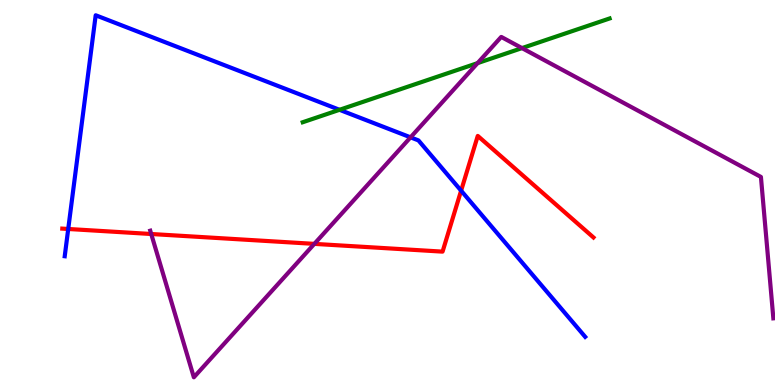[{'lines': ['blue', 'red'], 'intersections': [{'x': 0.88, 'y': 4.05}, {'x': 5.95, 'y': 5.05}]}, {'lines': ['green', 'red'], 'intersections': []}, {'lines': ['purple', 'red'], 'intersections': [{'x': 1.95, 'y': 3.92}, {'x': 4.06, 'y': 3.67}]}, {'lines': ['blue', 'green'], 'intersections': [{'x': 4.38, 'y': 7.15}]}, {'lines': ['blue', 'purple'], 'intersections': [{'x': 5.3, 'y': 6.43}]}, {'lines': ['green', 'purple'], 'intersections': [{'x': 6.16, 'y': 8.36}, {'x': 6.74, 'y': 8.75}]}]